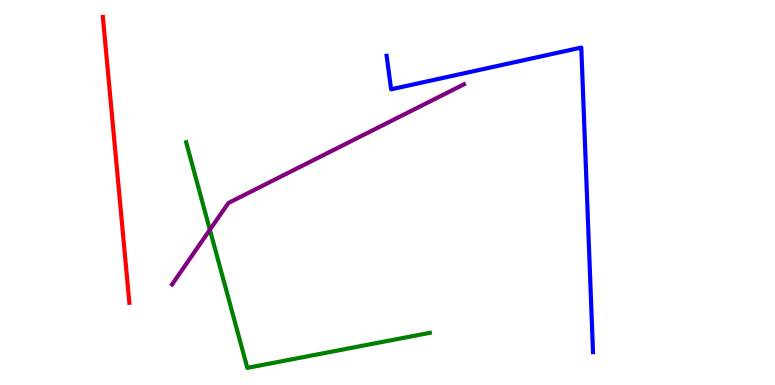[{'lines': ['blue', 'red'], 'intersections': []}, {'lines': ['green', 'red'], 'intersections': []}, {'lines': ['purple', 'red'], 'intersections': []}, {'lines': ['blue', 'green'], 'intersections': []}, {'lines': ['blue', 'purple'], 'intersections': []}, {'lines': ['green', 'purple'], 'intersections': [{'x': 2.71, 'y': 4.03}]}]